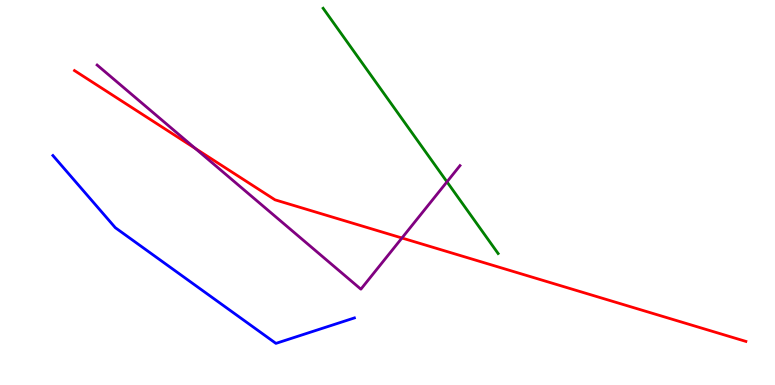[{'lines': ['blue', 'red'], 'intersections': []}, {'lines': ['green', 'red'], 'intersections': []}, {'lines': ['purple', 'red'], 'intersections': [{'x': 2.52, 'y': 6.15}, {'x': 5.19, 'y': 3.82}]}, {'lines': ['blue', 'green'], 'intersections': []}, {'lines': ['blue', 'purple'], 'intersections': []}, {'lines': ['green', 'purple'], 'intersections': [{'x': 5.77, 'y': 5.28}]}]